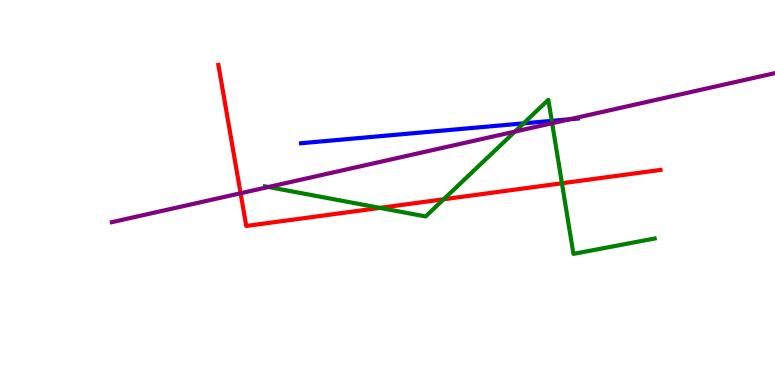[{'lines': ['blue', 'red'], 'intersections': []}, {'lines': ['green', 'red'], 'intersections': [{'x': 4.9, 'y': 4.6}, {'x': 5.72, 'y': 4.82}, {'x': 7.25, 'y': 5.24}]}, {'lines': ['purple', 'red'], 'intersections': [{'x': 3.1, 'y': 4.98}]}, {'lines': ['blue', 'green'], 'intersections': [{'x': 6.76, 'y': 6.8}, {'x': 7.12, 'y': 6.86}]}, {'lines': ['blue', 'purple'], 'intersections': [{'x': 7.35, 'y': 6.9}]}, {'lines': ['green', 'purple'], 'intersections': [{'x': 3.46, 'y': 5.14}, {'x': 6.64, 'y': 6.58}, {'x': 7.12, 'y': 6.8}]}]